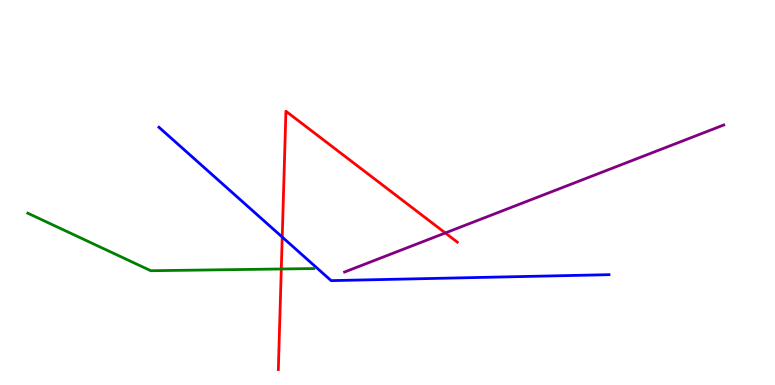[{'lines': ['blue', 'red'], 'intersections': [{'x': 3.64, 'y': 3.84}]}, {'lines': ['green', 'red'], 'intersections': [{'x': 3.63, 'y': 3.01}]}, {'lines': ['purple', 'red'], 'intersections': [{'x': 5.75, 'y': 3.95}]}, {'lines': ['blue', 'green'], 'intersections': []}, {'lines': ['blue', 'purple'], 'intersections': []}, {'lines': ['green', 'purple'], 'intersections': []}]